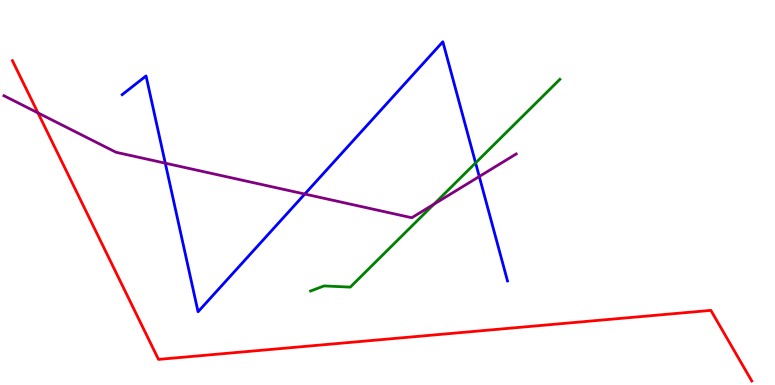[{'lines': ['blue', 'red'], 'intersections': []}, {'lines': ['green', 'red'], 'intersections': []}, {'lines': ['purple', 'red'], 'intersections': [{'x': 0.49, 'y': 7.07}]}, {'lines': ['blue', 'green'], 'intersections': [{'x': 6.14, 'y': 5.77}]}, {'lines': ['blue', 'purple'], 'intersections': [{'x': 2.13, 'y': 5.76}, {'x': 3.93, 'y': 4.96}, {'x': 6.18, 'y': 5.42}]}, {'lines': ['green', 'purple'], 'intersections': [{'x': 5.6, 'y': 4.7}]}]